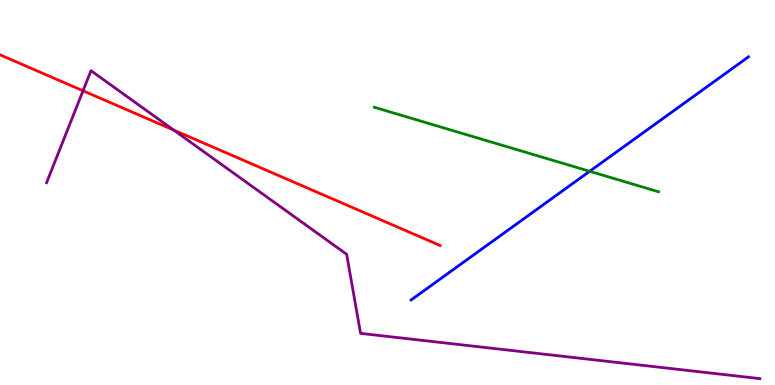[{'lines': ['blue', 'red'], 'intersections': []}, {'lines': ['green', 'red'], 'intersections': []}, {'lines': ['purple', 'red'], 'intersections': [{'x': 1.07, 'y': 7.64}, {'x': 2.24, 'y': 6.62}]}, {'lines': ['blue', 'green'], 'intersections': [{'x': 7.61, 'y': 5.55}]}, {'lines': ['blue', 'purple'], 'intersections': []}, {'lines': ['green', 'purple'], 'intersections': []}]